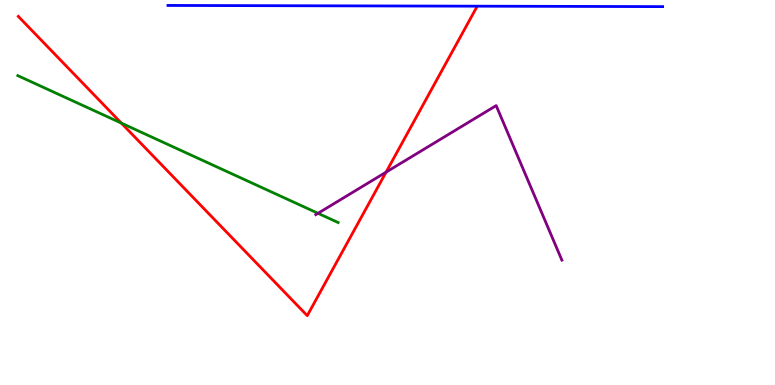[{'lines': ['blue', 'red'], 'intersections': []}, {'lines': ['green', 'red'], 'intersections': [{'x': 1.57, 'y': 6.8}]}, {'lines': ['purple', 'red'], 'intersections': [{'x': 4.98, 'y': 5.53}]}, {'lines': ['blue', 'green'], 'intersections': []}, {'lines': ['blue', 'purple'], 'intersections': []}, {'lines': ['green', 'purple'], 'intersections': [{'x': 4.1, 'y': 4.46}]}]